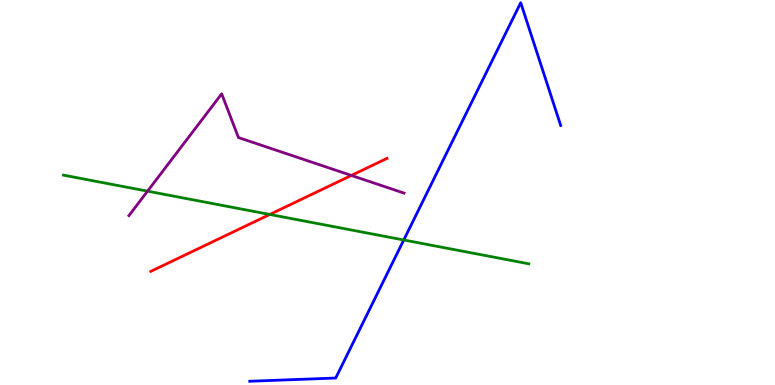[{'lines': ['blue', 'red'], 'intersections': []}, {'lines': ['green', 'red'], 'intersections': [{'x': 3.48, 'y': 4.43}]}, {'lines': ['purple', 'red'], 'intersections': [{'x': 4.53, 'y': 5.44}]}, {'lines': ['blue', 'green'], 'intersections': [{'x': 5.21, 'y': 3.77}]}, {'lines': ['blue', 'purple'], 'intersections': []}, {'lines': ['green', 'purple'], 'intersections': [{'x': 1.9, 'y': 5.03}]}]